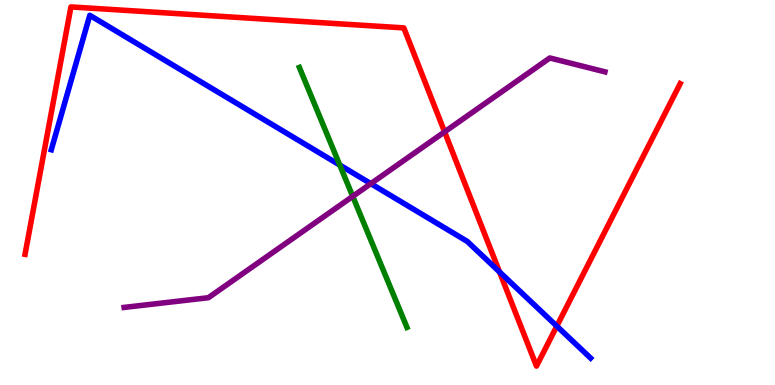[{'lines': ['blue', 'red'], 'intersections': [{'x': 6.45, 'y': 2.94}, {'x': 7.18, 'y': 1.53}]}, {'lines': ['green', 'red'], 'intersections': []}, {'lines': ['purple', 'red'], 'intersections': [{'x': 5.74, 'y': 6.58}]}, {'lines': ['blue', 'green'], 'intersections': [{'x': 4.38, 'y': 5.71}]}, {'lines': ['blue', 'purple'], 'intersections': [{'x': 4.78, 'y': 5.23}]}, {'lines': ['green', 'purple'], 'intersections': [{'x': 4.55, 'y': 4.9}]}]